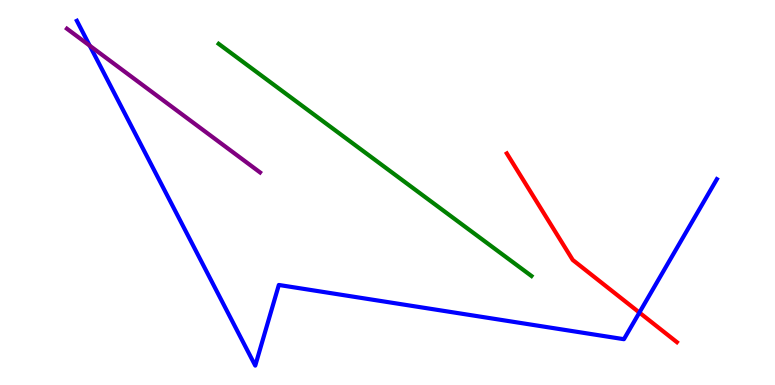[{'lines': ['blue', 'red'], 'intersections': [{'x': 8.25, 'y': 1.88}]}, {'lines': ['green', 'red'], 'intersections': []}, {'lines': ['purple', 'red'], 'intersections': []}, {'lines': ['blue', 'green'], 'intersections': []}, {'lines': ['blue', 'purple'], 'intersections': [{'x': 1.16, 'y': 8.81}]}, {'lines': ['green', 'purple'], 'intersections': []}]